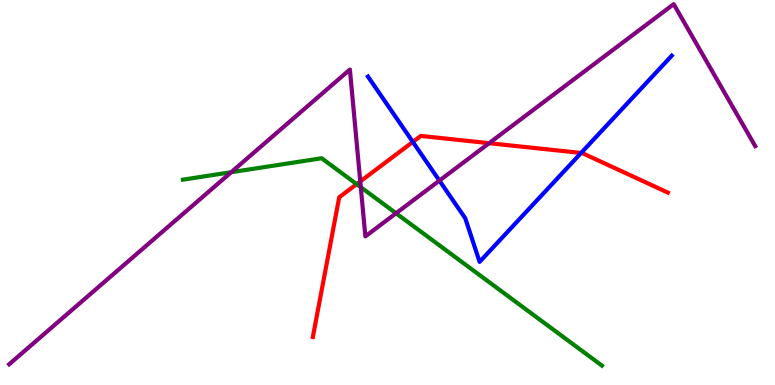[{'lines': ['blue', 'red'], 'intersections': [{'x': 5.33, 'y': 6.31}, {'x': 7.5, 'y': 6.03}]}, {'lines': ['green', 'red'], 'intersections': [{'x': 4.6, 'y': 5.22}]}, {'lines': ['purple', 'red'], 'intersections': [{'x': 4.65, 'y': 5.29}, {'x': 6.31, 'y': 6.28}]}, {'lines': ['blue', 'green'], 'intersections': []}, {'lines': ['blue', 'purple'], 'intersections': [{'x': 5.67, 'y': 5.31}]}, {'lines': ['green', 'purple'], 'intersections': [{'x': 2.98, 'y': 5.53}, {'x': 4.66, 'y': 5.14}, {'x': 5.11, 'y': 4.46}]}]